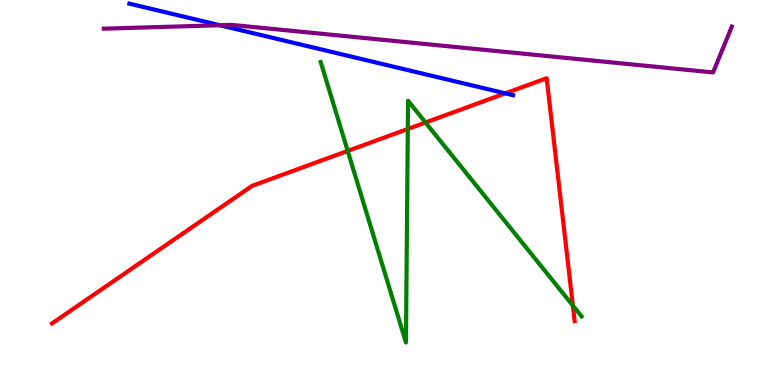[{'lines': ['blue', 'red'], 'intersections': [{'x': 6.52, 'y': 7.58}]}, {'lines': ['green', 'red'], 'intersections': [{'x': 4.49, 'y': 6.08}, {'x': 5.26, 'y': 6.65}, {'x': 5.49, 'y': 6.82}, {'x': 7.39, 'y': 2.06}]}, {'lines': ['purple', 'red'], 'intersections': []}, {'lines': ['blue', 'green'], 'intersections': []}, {'lines': ['blue', 'purple'], 'intersections': [{'x': 2.84, 'y': 9.34}]}, {'lines': ['green', 'purple'], 'intersections': []}]